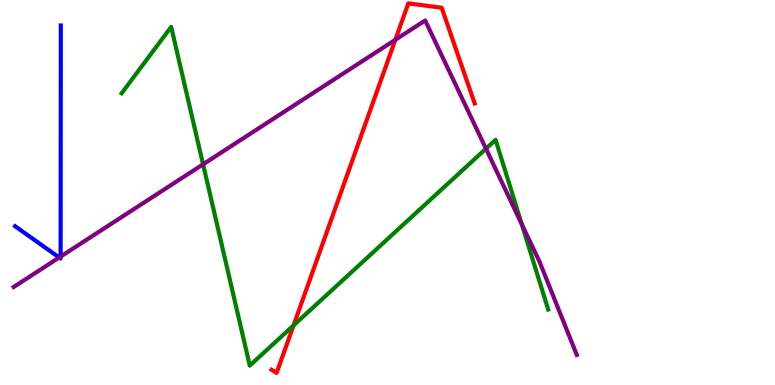[{'lines': ['blue', 'red'], 'intersections': []}, {'lines': ['green', 'red'], 'intersections': [{'x': 3.79, 'y': 1.55}]}, {'lines': ['purple', 'red'], 'intersections': [{'x': 5.1, 'y': 8.97}]}, {'lines': ['blue', 'green'], 'intersections': []}, {'lines': ['blue', 'purple'], 'intersections': [{'x': 0.764, 'y': 3.31}, {'x': 0.782, 'y': 3.34}]}, {'lines': ['green', 'purple'], 'intersections': [{'x': 2.62, 'y': 5.73}, {'x': 6.27, 'y': 6.14}, {'x': 6.73, 'y': 4.18}]}]